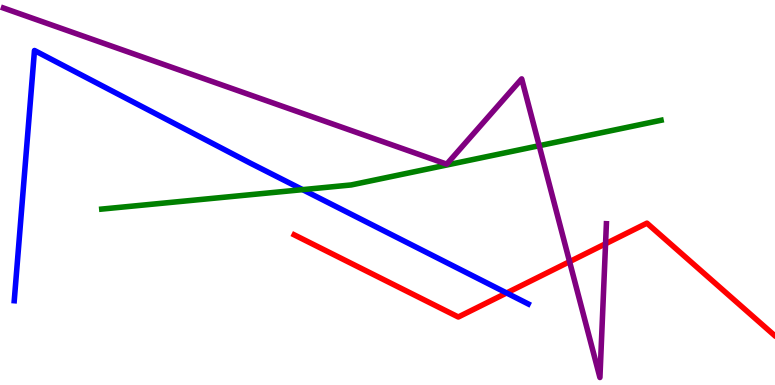[{'lines': ['blue', 'red'], 'intersections': [{'x': 6.54, 'y': 2.39}]}, {'lines': ['green', 'red'], 'intersections': []}, {'lines': ['purple', 'red'], 'intersections': [{'x': 7.35, 'y': 3.2}, {'x': 7.81, 'y': 3.67}]}, {'lines': ['blue', 'green'], 'intersections': [{'x': 3.9, 'y': 5.07}]}, {'lines': ['blue', 'purple'], 'intersections': []}, {'lines': ['green', 'purple'], 'intersections': [{'x': 6.96, 'y': 6.22}]}]